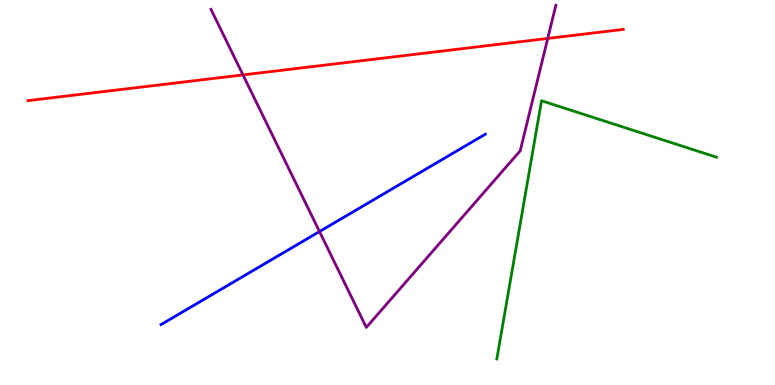[{'lines': ['blue', 'red'], 'intersections': []}, {'lines': ['green', 'red'], 'intersections': []}, {'lines': ['purple', 'red'], 'intersections': [{'x': 3.14, 'y': 8.05}, {'x': 7.07, 'y': 9.0}]}, {'lines': ['blue', 'green'], 'intersections': []}, {'lines': ['blue', 'purple'], 'intersections': [{'x': 4.12, 'y': 3.99}]}, {'lines': ['green', 'purple'], 'intersections': []}]